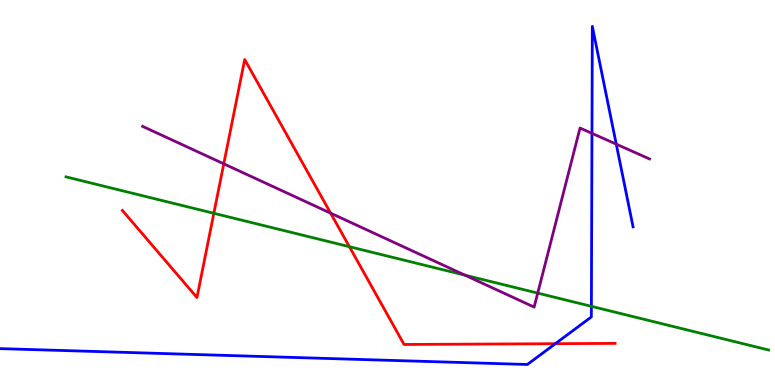[{'lines': ['blue', 'red'], 'intersections': [{'x': 7.17, 'y': 1.07}]}, {'lines': ['green', 'red'], 'intersections': [{'x': 2.76, 'y': 4.46}, {'x': 4.51, 'y': 3.59}]}, {'lines': ['purple', 'red'], 'intersections': [{'x': 2.89, 'y': 5.74}, {'x': 4.27, 'y': 4.46}]}, {'lines': ['blue', 'green'], 'intersections': [{'x': 7.63, 'y': 2.04}]}, {'lines': ['blue', 'purple'], 'intersections': [{'x': 7.64, 'y': 6.54}, {'x': 7.95, 'y': 6.26}]}, {'lines': ['green', 'purple'], 'intersections': [{'x': 6.0, 'y': 2.85}, {'x': 6.94, 'y': 2.39}]}]